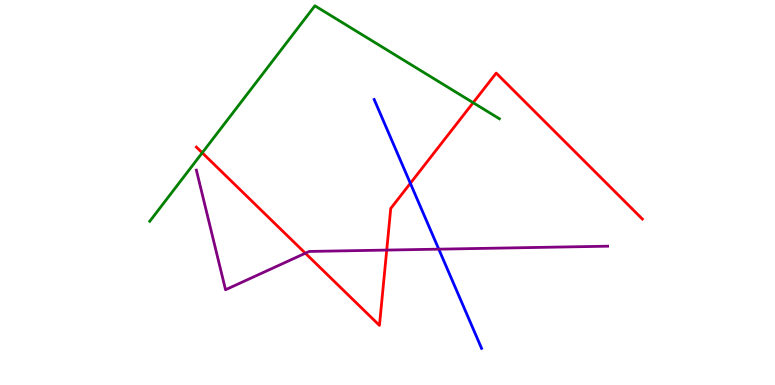[{'lines': ['blue', 'red'], 'intersections': [{'x': 5.29, 'y': 5.24}]}, {'lines': ['green', 'red'], 'intersections': [{'x': 2.61, 'y': 6.03}, {'x': 6.11, 'y': 7.33}]}, {'lines': ['purple', 'red'], 'intersections': [{'x': 3.94, 'y': 3.42}, {'x': 4.99, 'y': 3.5}]}, {'lines': ['blue', 'green'], 'intersections': []}, {'lines': ['blue', 'purple'], 'intersections': [{'x': 5.66, 'y': 3.53}]}, {'lines': ['green', 'purple'], 'intersections': []}]